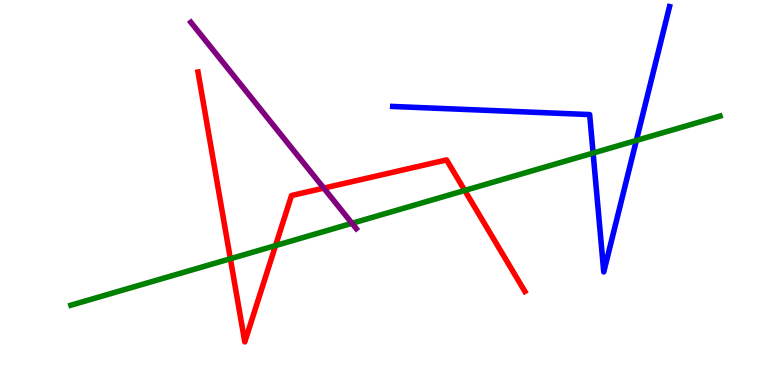[{'lines': ['blue', 'red'], 'intersections': []}, {'lines': ['green', 'red'], 'intersections': [{'x': 2.97, 'y': 3.28}, {'x': 3.56, 'y': 3.62}, {'x': 6.0, 'y': 5.05}]}, {'lines': ['purple', 'red'], 'intersections': [{'x': 4.18, 'y': 5.11}]}, {'lines': ['blue', 'green'], 'intersections': [{'x': 7.65, 'y': 6.02}, {'x': 8.21, 'y': 6.35}]}, {'lines': ['blue', 'purple'], 'intersections': []}, {'lines': ['green', 'purple'], 'intersections': [{'x': 4.54, 'y': 4.2}]}]